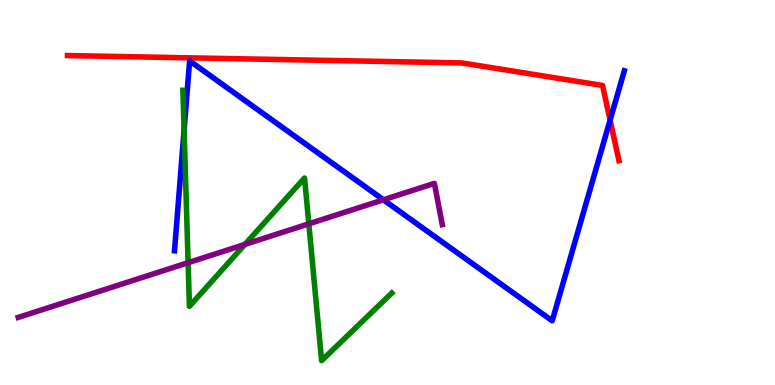[{'lines': ['blue', 'red'], 'intersections': [{'x': 7.87, 'y': 6.88}]}, {'lines': ['green', 'red'], 'intersections': []}, {'lines': ['purple', 'red'], 'intersections': []}, {'lines': ['blue', 'green'], 'intersections': [{'x': 2.38, 'y': 6.62}]}, {'lines': ['blue', 'purple'], 'intersections': [{'x': 4.95, 'y': 4.81}]}, {'lines': ['green', 'purple'], 'intersections': [{'x': 2.43, 'y': 3.18}, {'x': 3.16, 'y': 3.65}, {'x': 3.98, 'y': 4.19}]}]